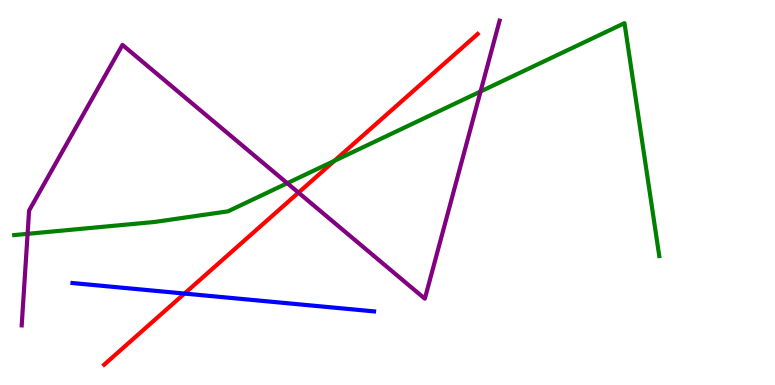[{'lines': ['blue', 'red'], 'intersections': [{'x': 2.38, 'y': 2.37}]}, {'lines': ['green', 'red'], 'intersections': [{'x': 4.32, 'y': 5.82}]}, {'lines': ['purple', 'red'], 'intersections': [{'x': 3.85, 'y': 5.0}]}, {'lines': ['blue', 'green'], 'intersections': []}, {'lines': ['blue', 'purple'], 'intersections': []}, {'lines': ['green', 'purple'], 'intersections': [{'x': 0.356, 'y': 3.93}, {'x': 3.71, 'y': 5.24}, {'x': 6.2, 'y': 7.62}]}]